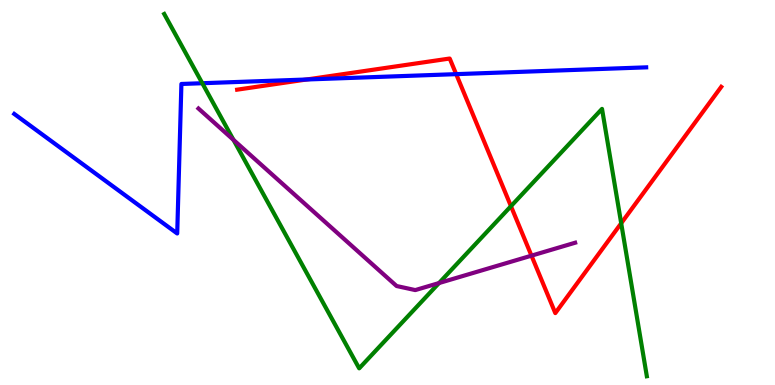[{'lines': ['blue', 'red'], 'intersections': [{'x': 3.96, 'y': 7.94}, {'x': 5.89, 'y': 8.07}]}, {'lines': ['green', 'red'], 'intersections': [{'x': 6.59, 'y': 4.64}, {'x': 8.02, 'y': 4.2}]}, {'lines': ['purple', 'red'], 'intersections': [{'x': 6.86, 'y': 3.36}]}, {'lines': ['blue', 'green'], 'intersections': [{'x': 2.61, 'y': 7.84}]}, {'lines': ['blue', 'purple'], 'intersections': []}, {'lines': ['green', 'purple'], 'intersections': [{'x': 3.01, 'y': 6.37}, {'x': 5.66, 'y': 2.65}]}]